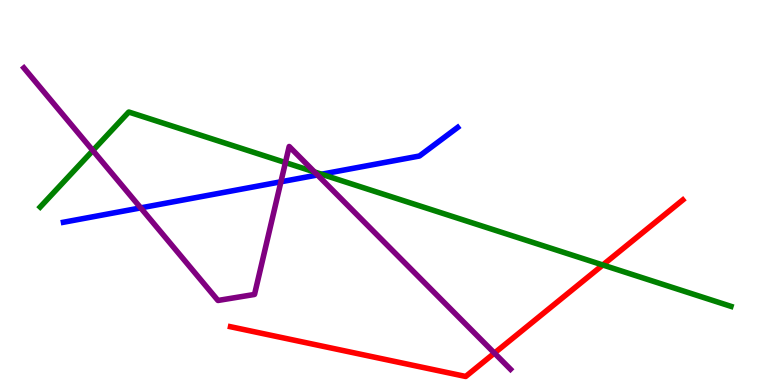[{'lines': ['blue', 'red'], 'intersections': []}, {'lines': ['green', 'red'], 'intersections': [{'x': 7.78, 'y': 3.12}]}, {'lines': ['purple', 'red'], 'intersections': [{'x': 6.38, 'y': 0.829}]}, {'lines': ['blue', 'green'], 'intersections': [{'x': 4.15, 'y': 5.47}]}, {'lines': ['blue', 'purple'], 'intersections': [{'x': 1.82, 'y': 4.6}, {'x': 3.62, 'y': 5.28}, {'x': 4.1, 'y': 5.46}]}, {'lines': ['green', 'purple'], 'intersections': [{'x': 1.2, 'y': 6.09}, {'x': 3.68, 'y': 5.78}, {'x': 4.06, 'y': 5.53}]}]